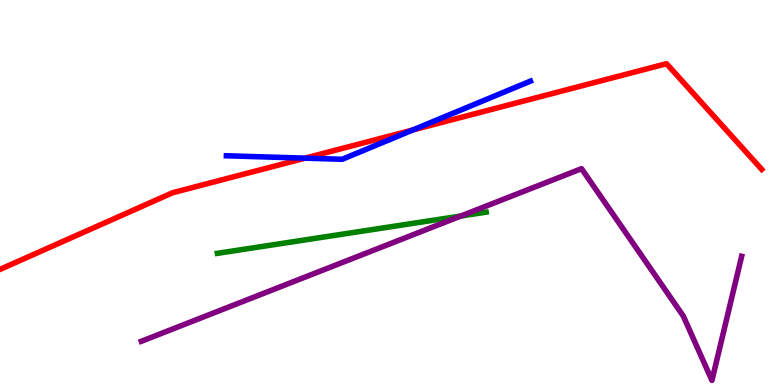[{'lines': ['blue', 'red'], 'intersections': [{'x': 3.94, 'y': 5.89}, {'x': 5.33, 'y': 6.62}]}, {'lines': ['green', 'red'], 'intersections': []}, {'lines': ['purple', 'red'], 'intersections': []}, {'lines': ['blue', 'green'], 'intersections': []}, {'lines': ['blue', 'purple'], 'intersections': []}, {'lines': ['green', 'purple'], 'intersections': [{'x': 5.95, 'y': 4.39}]}]